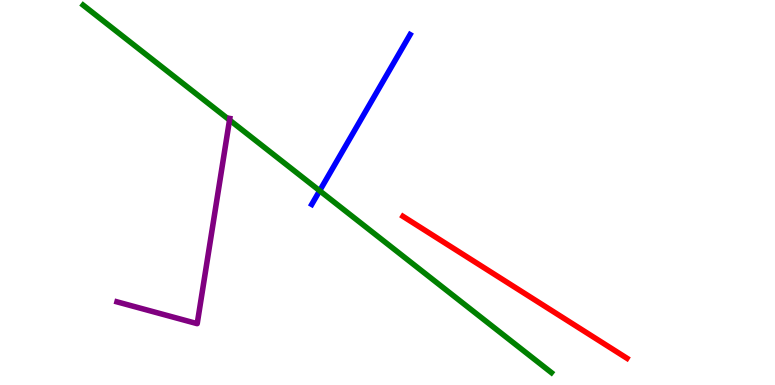[{'lines': ['blue', 'red'], 'intersections': []}, {'lines': ['green', 'red'], 'intersections': []}, {'lines': ['purple', 'red'], 'intersections': []}, {'lines': ['blue', 'green'], 'intersections': [{'x': 4.12, 'y': 5.05}]}, {'lines': ['blue', 'purple'], 'intersections': []}, {'lines': ['green', 'purple'], 'intersections': [{'x': 2.96, 'y': 6.88}]}]